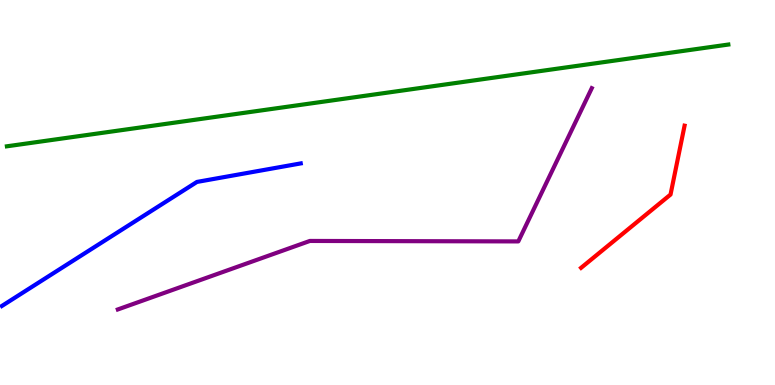[{'lines': ['blue', 'red'], 'intersections': []}, {'lines': ['green', 'red'], 'intersections': []}, {'lines': ['purple', 'red'], 'intersections': []}, {'lines': ['blue', 'green'], 'intersections': []}, {'lines': ['blue', 'purple'], 'intersections': []}, {'lines': ['green', 'purple'], 'intersections': []}]